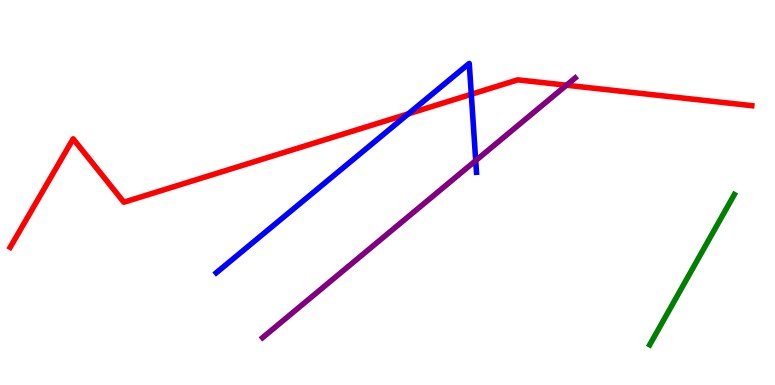[{'lines': ['blue', 'red'], 'intersections': [{'x': 5.27, 'y': 7.04}, {'x': 6.08, 'y': 7.55}]}, {'lines': ['green', 'red'], 'intersections': []}, {'lines': ['purple', 'red'], 'intersections': [{'x': 7.31, 'y': 7.79}]}, {'lines': ['blue', 'green'], 'intersections': []}, {'lines': ['blue', 'purple'], 'intersections': [{'x': 6.14, 'y': 5.83}]}, {'lines': ['green', 'purple'], 'intersections': []}]